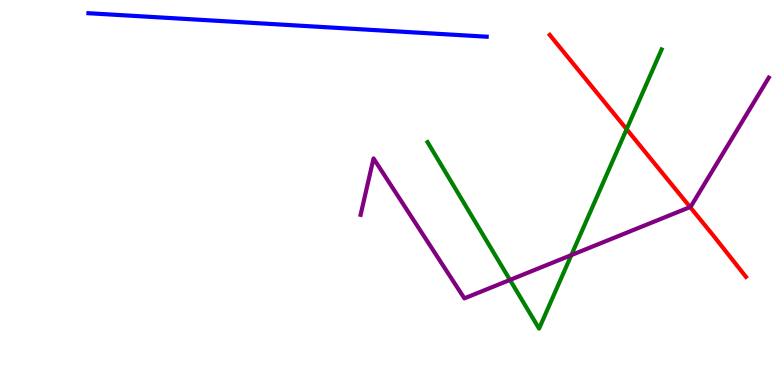[{'lines': ['blue', 'red'], 'intersections': []}, {'lines': ['green', 'red'], 'intersections': [{'x': 8.09, 'y': 6.64}]}, {'lines': ['purple', 'red'], 'intersections': [{'x': 8.9, 'y': 4.62}]}, {'lines': ['blue', 'green'], 'intersections': []}, {'lines': ['blue', 'purple'], 'intersections': []}, {'lines': ['green', 'purple'], 'intersections': [{'x': 6.58, 'y': 2.73}, {'x': 7.37, 'y': 3.37}]}]